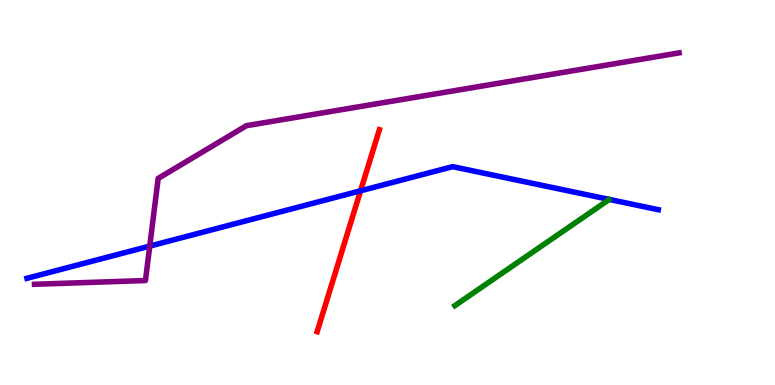[{'lines': ['blue', 'red'], 'intersections': [{'x': 4.65, 'y': 5.04}]}, {'lines': ['green', 'red'], 'intersections': []}, {'lines': ['purple', 'red'], 'intersections': []}, {'lines': ['blue', 'green'], 'intersections': []}, {'lines': ['blue', 'purple'], 'intersections': [{'x': 1.93, 'y': 3.61}]}, {'lines': ['green', 'purple'], 'intersections': []}]